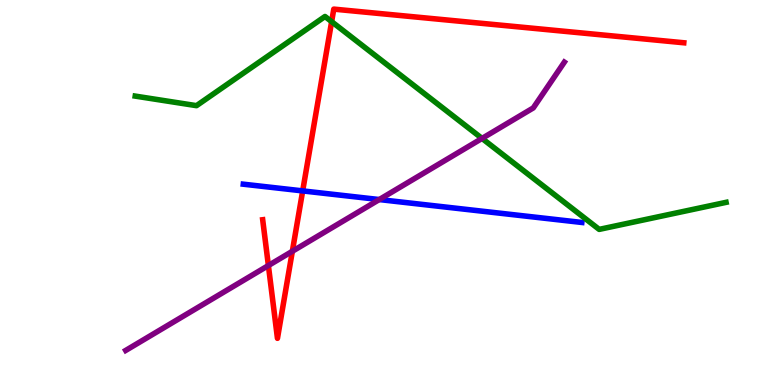[{'lines': ['blue', 'red'], 'intersections': [{'x': 3.91, 'y': 5.04}]}, {'lines': ['green', 'red'], 'intersections': [{'x': 4.28, 'y': 9.44}]}, {'lines': ['purple', 'red'], 'intersections': [{'x': 3.46, 'y': 3.1}, {'x': 3.77, 'y': 3.47}]}, {'lines': ['blue', 'green'], 'intersections': []}, {'lines': ['blue', 'purple'], 'intersections': [{'x': 4.89, 'y': 4.82}]}, {'lines': ['green', 'purple'], 'intersections': [{'x': 6.22, 'y': 6.4}]}]